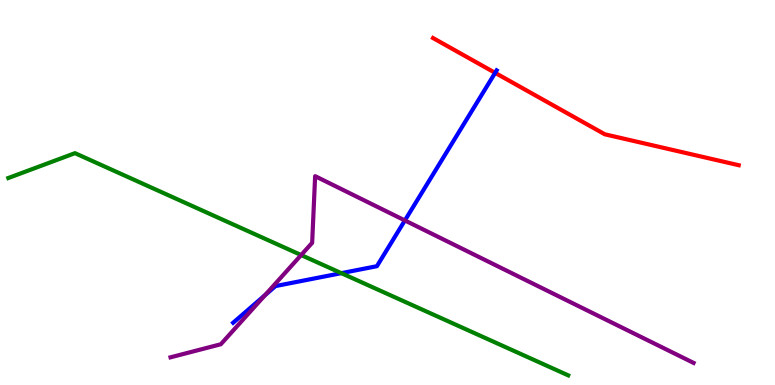[{'lines': ['blue', 'red'], 'intersections': [{'x': 6.39, 'y': 8.11}]}, {'lines': ['green', 'red'], 'intersections': []}, {'lines': ['purple', 'red'], 'intersections': []}, {'lines': ['blue', 'green'], 'intersections': [{'x': 4.4, 'y': 2.9}]}, {'lines': ['blue', 'purple'], 'intersections': [{'x': 3.42, 'y': 2.33}, {'x': 5.22, 'y': 4.27}]}, {'lines': ['green', 'purple'], 'intersections': [{'x': 3.89, 'y': 3.38}]}]